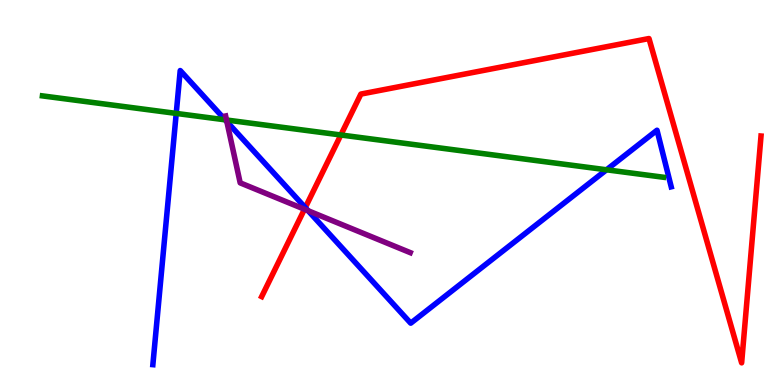[{'lines': ['blue', 'red'], 'intersections': [{'x': 3.94, 'y': 4.61}]}, {'lines': ['green', 'red'], 'intersections': [{'x': 4.4, 'y': 6.49}]}, {'lines': ['purple', 'red'], 'intersections': [{'x': 3.93, 'y': 4.57}]}, {'lines': ['blue', 'green'], 'intersections': [{'x': 2.27, 'y': 7.05}, {'x': 2.91, 'y': 6.89}, {'x': 7.83, 'y': 5.59}]}, {'lines': ['blue', 'purple'], 'intersections': [{'x': 2.93, 'y': 6.84}, {'x': 3.98, 'y': 4.53}]}, {'lines': ['green', 'purple'], 'intersections': [{'x': 2.92, 'y': 6.88}]}]